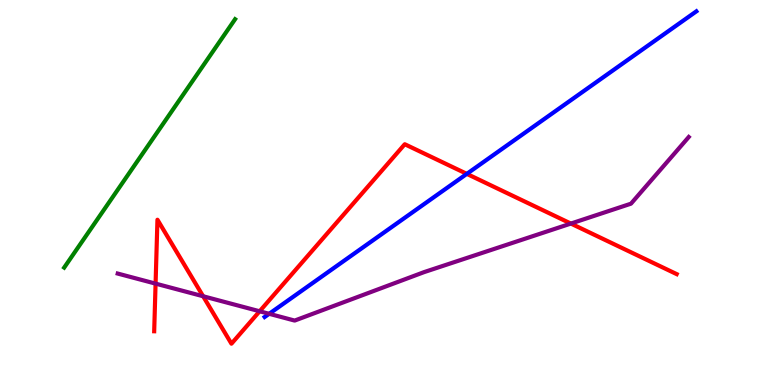[{'lines': ['blue', 'red'], 'intersections': [{'x': 6.02, 'y': 5.48}]}, {'lines': ['green', 'red'], 'intersections': []}, {'lines': ['purple', 'red'], 'intersections': [{'x': 2.01, 'y': 2.63}, {'x': 2.62, 'y': 2.31}, {'x': 3.35, 'y': 1.92}, {'x': 7.37, 'y': 4.19}]}, {'lines': ['blue', 'green'], 'intersections': []}, {'lines': ['blue', 'purple'], 'intersections': [{'x': 3.47, 'y': 1.85}]}, {'lines': ['green', 'purple'], 'intersections': []}]